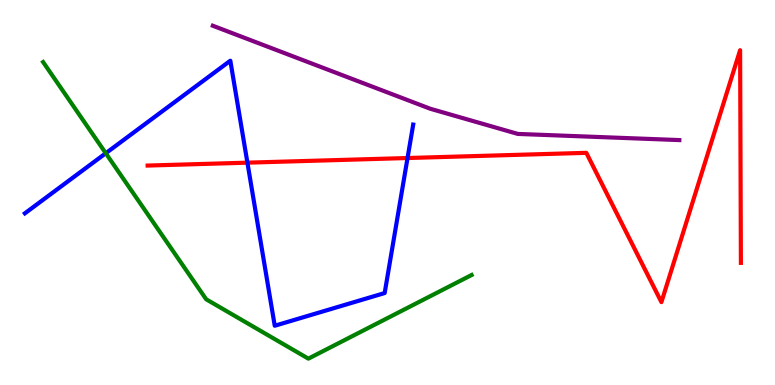[{'lines': ['blue', 'red'], 'intersections': [{'x': 3.19, 'y': 5.77}, {'x': 5.26, 'y': 5.9}]}, {'lines': ['green', 'red'], 'intersections': []}, {'lines': ['purple', 'red'], 'intersections': []}, {'lines': ['blue', 'green'], 'intersections': [{'x': 1.36, 'y': 6.02}]}, {'lines': ['blue', 'purple'], 'intersections': []}, {'lines': ['green', 'purple'], 'intersections': []}]